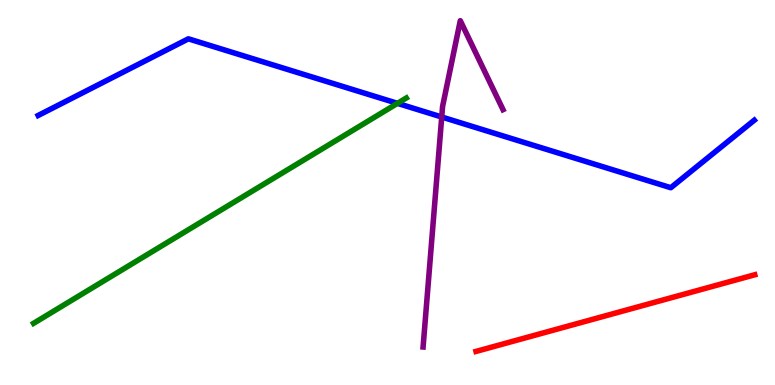[{'lines': ['blue', 'red'], 'intersections': []}, {'lines': ['green', 'red'], 'intersections': []}, {'lines': ['purple', 'red'], 'intersections': []}, {'lines': ['blue', 'green'], 'intersections': [{'x': 5.13, 'y': 7.32}]}, {'lines': ['blue', 'purple'], 'intersections': [{'x': 5.7, 'y': 6.96}]}, {'lines': ['green', 'purple'], 'intersections': []}]